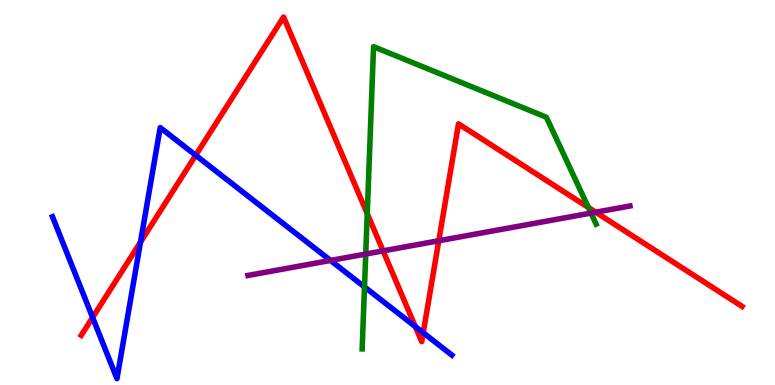[{'lines': ['blue', 'red'], 'intersections': [{'x': 1.19, 'y': 1.75}, {'x': 1.81, 'y': 3.71}, {'x': 2.53, 'y': 5.97}, {'x': 5.36, 'y': 1.52}, {'x': 5.46, 'y': 1.36}]}, {'lines': ['green', 'red'], 'intersections': [{'x': 4.74, 'y': 4.45}, {'x': 7.59, 'y': 4.61}]}, {'lines': ['purple', 'red'], 'intersections': [{'x': 4.94, 'y': 3.48}, {'x': 5.66, 'y': 3.75}, {'x': 7.69, 'y': 4.49}]}, {'lines': ['blue', 'green'], 'intersections': [{'x': 4.7, 'y': 2.55}]}, {'lines': ['blue', 'purple'], 'intersections': [{'x': 4.26, 'y': 3.24}]}, {'lines': ['green', 'purple'], 'intersections': [{'x': 4.72, 'y': 3.4}, {'x': 7.63, 'y': 4.47}]}]